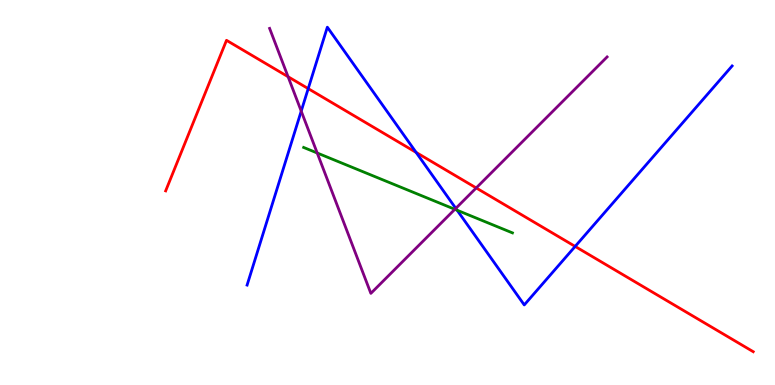[{'lines': ['blue', 'red'], 'intersections': [{'x': 3.98, 'y': 7.7}, {'x': 5.37, 'y': 6.04}, {'x': 7.42, 'y': 3.6}]}, {'lines': ['green', 'red'], 'intersections': []}, {'lines': ['purple', 'red'], 'intersections': [{'x': 3.72, 'y': 8.01}, {'x': 6.14, 'y': 5.12}]}, {'lines': ['blue', 'green'], 'intersections': [{'x': 5.9, 'y': 4.54}]}, {'lines': ['blue', 'purple'], 'intersections': [{'x': 3.89, 'y': 7.11}, {'x': 5.88, 'y': 4.59}]}, {'lines': ['green', 'purple'], 'intersections': [{'x': 4.09, 'y': 6.03}, {'x': 5.87, 'y': 4.56}]}]